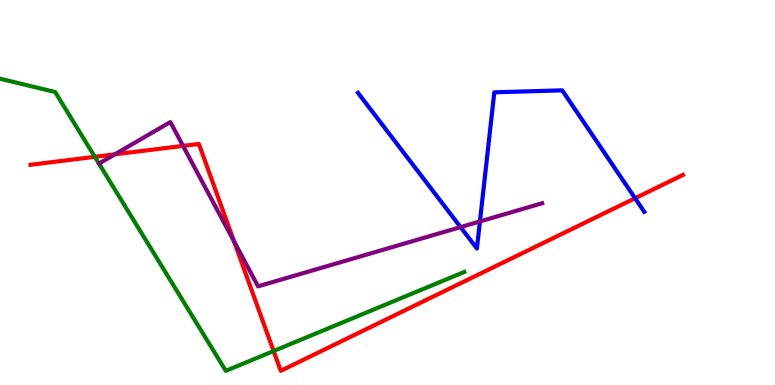[{'lines': ['blue', 'red'], 'intersections': [{'x': 8.19, 'y': 4.85}]}, {'lines': ['green', 'red'], 'intersections': [{'x': 1.22, 'y': 5.93}, {'x': 3.53, 'y': 0.882}]}, {'lines': ['purple', 'red'], 'intersections': [{'x': 1.48, 'y': 5.99}, {'x': 2.36, 'y': 6.21}, {'x': 3.02, 'y': 3.73}]}, {'lines': ['blue', 'green'], 'intersections': []}, {'lines': ['blue', 'purple'], 'intersections': [{'x': 5.94, 'y': 4.1}, {'x': 6.19, 'y': 4.25}]}, {'lines': ['green', 'purple'], 'intersections': []}]